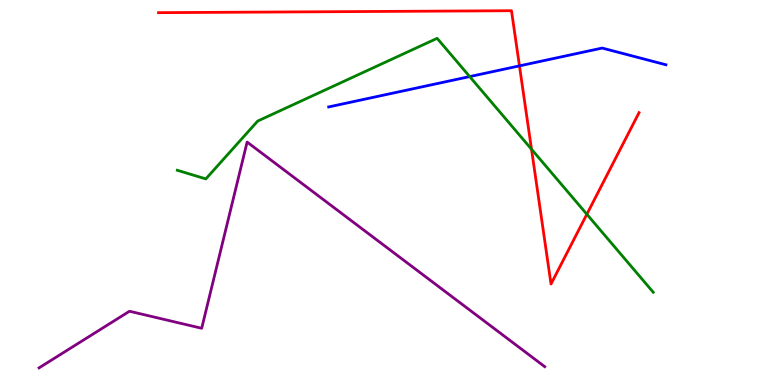[{'lines': ['blue', 'red'], 'intersections': [{'x': 6.7, 'y': 8.29}]}, {'lines': ['green', 'red'], 'intersections': [{'x': 6.86, 'y': 6.12}, {'x': 7.57, 'y': 4.44}]}, {'lines': ['purple', 'red'], 'intersections': []}, {'lines': ['blue', 'green'], 'intersections': [{'x': 6.06, 'y': 8.01}]}, {'lines': ['blue', 'purple'], 'intersections': []}, {'lines': ['green', 'purple'], 'intersections': []}]